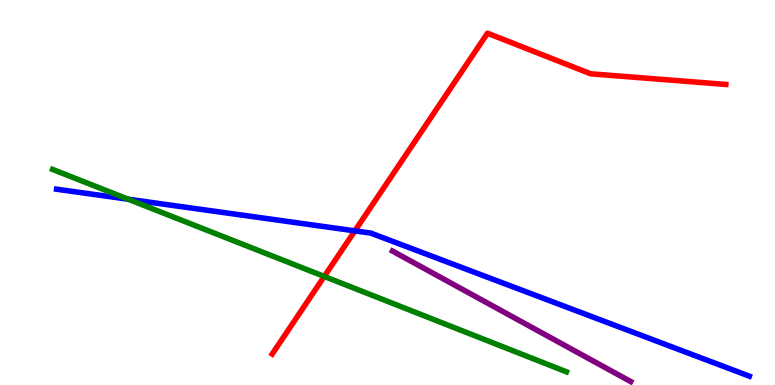[{'lines': ['blue', 'red'], 'intersections': [{'x': 4.58, 'y': 4.0}]}, {'lines': ['green', 'red'], 'intersections': [{'x': 4.18, 'y': 2.82}]}, {'lines': ['purple', 'red'], 'intersections': []}, {'lines': ['blue', 'green'], 'intersections': [{'x': 1.65, 'y': 4.83}]}, {'lines': ['blue', 'purple'], 'intersections': []}, {'lines': ['green', 'purple'], 'intersections': []}]